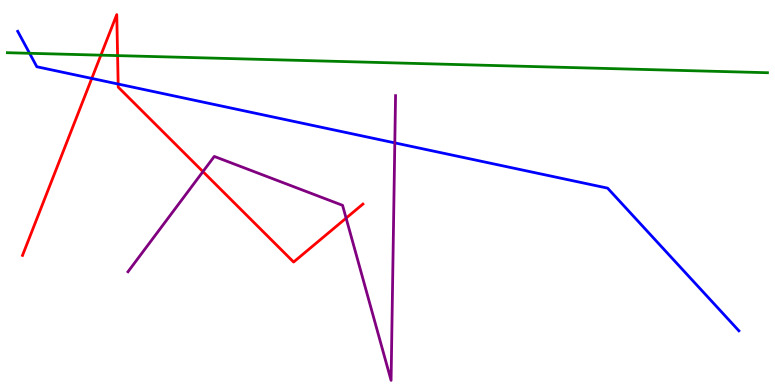[{'lines': ['blue', 'red'], 'intersections': [{'x': 1.18, 'y': 7.96}, {'x': 1.52, 'y': 7.82}]}, {'lines': ['green', 'red'], 'intersections': [{'x': 1.3, 'y': 8.57}, {'x': 1.52, 'y': 8.56}]}, {'lines': ['purple', 'red'], 'intersections': [{'x': 2.62, 'y': 5.54}, {'x': 4.47, 'y': 4.33}]}, {'lines': ['blue', 'green'], 'intersections': [{'x': 0.382, 'y': 8.62}]}, {'lines': ['blue', 'purple'], 'intersections': [{'x': 5.09, 'y': 6.29}]}, {'lines': ['green', 'purple'], 'intersections': []}]